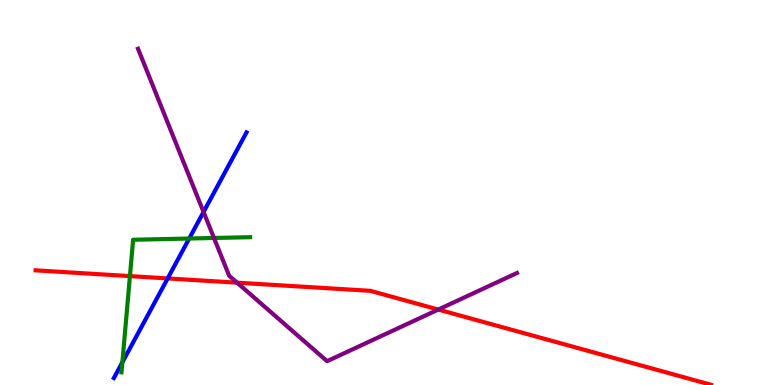[{'lines': ['blue', 'red'], 'intersections': [{'x': 2.16, 'y': 2.77}]}, {'lines': ['green', 'red'], 'intersections': [{'x': 1.68, 'y': 2.83}]}, {'lines': ['purple', 'red'], 'intersections': [{'x': 3.06, 'y': 2.66}, {'x': 5.66, 'y': 1.96}]}, {'lines': ['blue', 'green'], 'intersections': [{'x': 1.58, 'y': 0.589}, {'x': 2.44, 'y': 3.8}]}, {'lines': ['blue', 'purple'], 'intersections': [{'x': 2.63, 'y': 4.49}]}, {'lines': ['green', 'purple'], 'intersections': [{'x': 2.76, 'y': 3.82}]}]